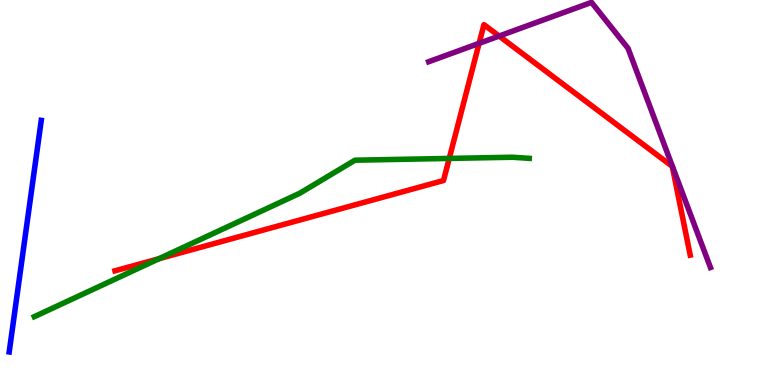[{'lines': ['blue', 'red'], 'intersections': []}, {'lines': ['green', 'red'], 'intersections': [{'x': 2.05, 'y': 3.28}, {'x': 5.8, 'y': 5.89}]}, {'lines': ['purple', 'red'], 'intersections': [{'x': 6.18, 'y': 8.87}, {'x': 6.44, 'y': 9.06}]}, {'lines': ['blue', 'green'], 'intersections': []}, {'lines': ['blue', 'purple'], 'intersections': []}, {'lines': ['green', 'purple'], 'intersections': []}]